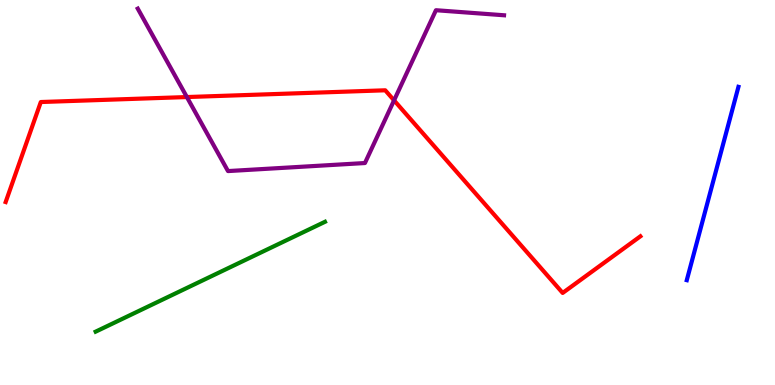[{'lines': ['blue', 'red'], 'intersections': []}, {'lines': ['green', 'red'], 'intersections': []}, {'lines': ['purple', 'red'], 'intersections': [{'x': 2.41, 'y': 7.48}, {'x': 5.08, 'y': 7.39}]}, {'lines': ['blue', 'green'], 'intersections': []}, {'lines': ['blue', 'purple'], 'intersections': []}, {'lines': ['green', 'purple'], 'intersections': []}]